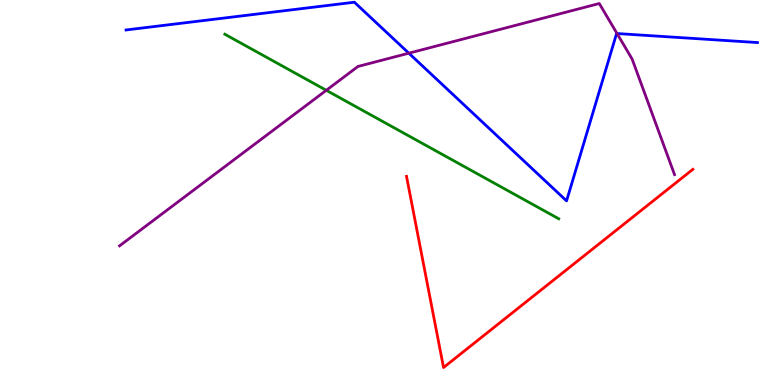[{'lines': ['blue', 'red'], 'intersections': []}, {'lines': ['green', 'red'], 'intersections': []}, {'lines': ['purple', 'red'], 'intersections': []}, {'lines': ['blue', 'green'], 'intersections': []}, {'lines': ['blue', 'purple'], 'intersections': [{'x': 5.28, 'y': 8.62}, {'x': 7.96, 'y': 9.13}]}, {'lines': ['green', 'purple'], 'intersections': [{'x': 4.21, 'y': 7.65}]}]